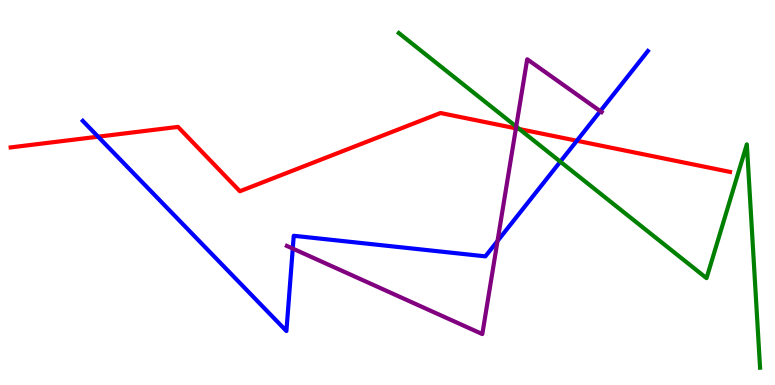[{'lines': ['blue', 'red'], 'intersections': [{'x': 1.27, 'y': 6.45}, {'x': 7.44, 'y': 6.34}]}, {'lines': ['green', 'red'], 'intersections': [{'x': 6.7, 'y': 6.65}]}, {'lines': ['purple', 'red'], 'intersections': [{'x': 6.66, 'y': 6.67}]}, {'lines': ['blue', 'green'], 'intersections': [{'x': 7.23, 'y': 5.8}]}, {'lines': ['blue', 'purple'], 'intersections': [{'x': 3.78, 'y': 3.54}, {'x': 6.42, 'y': 3.74}, {'x': 7.75, 'y': 7.11}]}, {'lines': ['green', 'purple'], 'intersections': [{'x': 6.66, 'y': 6.71}]}]